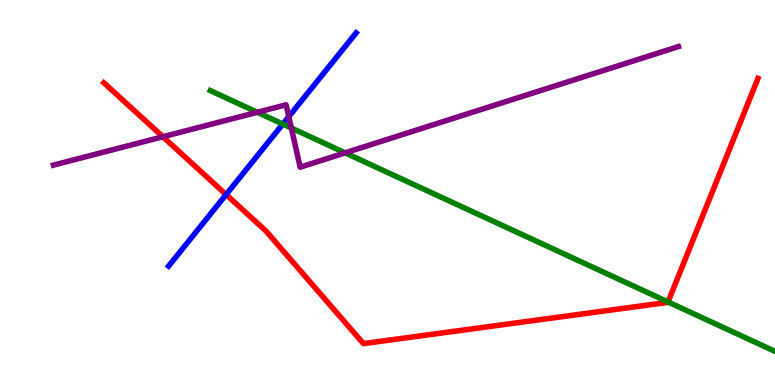[{'lines': ['blue', 'red'], 'intersections': [{'x': 2.92, 'y': 4.95}]}, {'lines': ['green', 'red'], 'intersections': [{'x': 8.62, 'y': 2.16}]}, {'lines': ['purple', 'red'], 'intersections': [{'x': 2.1, 'y': 6.45}]}, {'lines': ['blue', 'green'], 'intersections': [{'x': 3.65, 'y': 6.78}]}, {'lines': ['blue', 'purple'], 'intersections': [{'x': 3.73, 'y': 6.97}]}, {'lines': ['green', 'purple'], 'intersections': [{'x': 3.32, 'y': 7.08}, {'x': 3.76, 'y': 6.68}, {'x': 4.45, 'y': 6.03}]}]